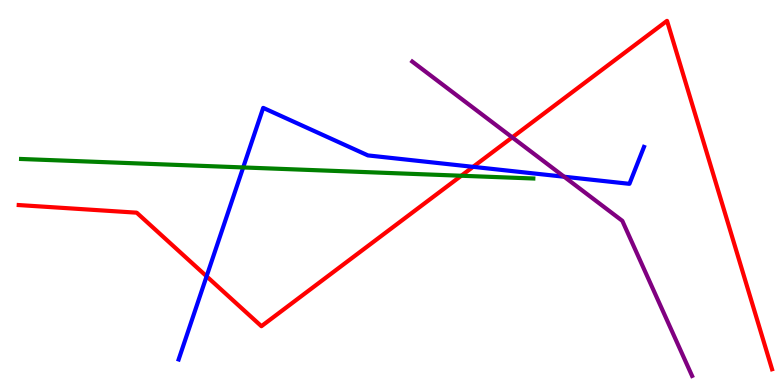[{'lines': ['blue', 'red'], 'intersections': [{'x': 2.67, 'y': 2.82}, {'x': 6.1, 'y': 5.67}]}, {'lines': ['green', 'red'], 'intersections': [{'x': 5.95, 'y': 5.44}]}, {'lines': ['purple', 'red'], 'intersections': [{'x': 6.61, 'y': 6.43}]}, {'lines': ['blue', 'green'], 'intersections': [{'x': 3.14, 'y': 5.65}]}, {'lines': ['blue', 'purple'], 'intersections': [{'x': 7.28, 'y': 5.41}]}, {'lines': ['green', 'purple'], 'intersections': []}]